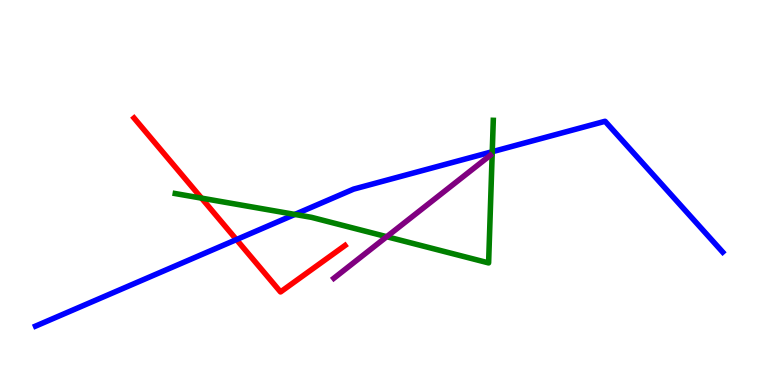[{'lines': ['blue', 'red'], 'intersections': [{'x': 3.05, 'y': 3.78}]}, {'lines': ['green', 'red'], 'intersections': [{'x': 2.6, 'y': 4.85}]}, {'lines': ['purple', 'red'], 'intersections': []}, {'lines': ['blue', 'green'], 'intersections': [{'x': 3.8, 'y': 4.43}, {'x': 6.35, 'y': 6.06}]}, {'lines': ['blue', 'purple'], 'intersections': []}, {'lines': ['green', 'purple'], 'intersections': [{'x': 4.99, 'y': 3.85}]}]